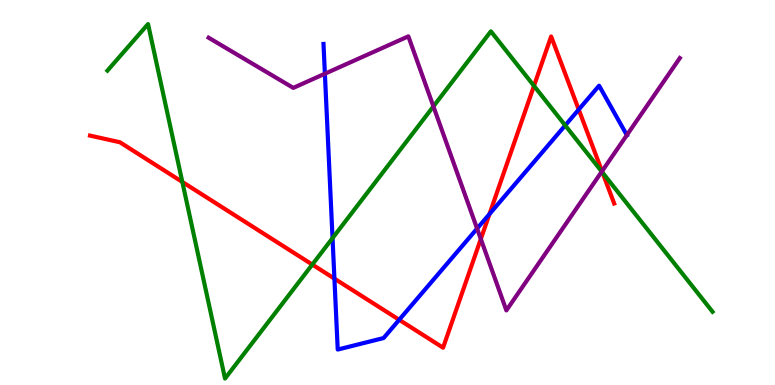[{'lines': ['blue', 'red'], 'intersections': [{'x': 4.32, 'y': 2.76}, {'x': 5.15, 'y': 1.69}, {'x': 6.32, 'y': 4.44}, {'x': 7.47, 'y': 7.15}]}, {'lines': ['green', 'red'], 'intersections': [{'x': 2.35, 'y': 5.27}, {'x': 4.03, 'y': 3.13}, {'x': 6.89, 'y': 7.77}, {'x': 7.77, 'y': 5.52}]}, {'lines': ['purple', 'red'], 'intersections': [{'x': 6.2, 'y': 3.79}, {'x': 7.77, 'y': 5.55}]}, {'lines': ['blue', 'green'], 'intersections': [{'x': 4.29, 'y': 3.81}, {'x': 7.29, 'y': 6.74}]}, {'lines': ['blue', 'purple'], 'intersections': [{'x': 4.19, 'y': 8.09}, {'x': 6.16, 'y': 4.06}, {'x': 8.09, 'y': 6.49}]}, {'lines': ['green', 'purple'], 'intersections': [{'x': 5.59, 'y': 7.24}, {'x': 7.76, 'y': 5.54}]}]